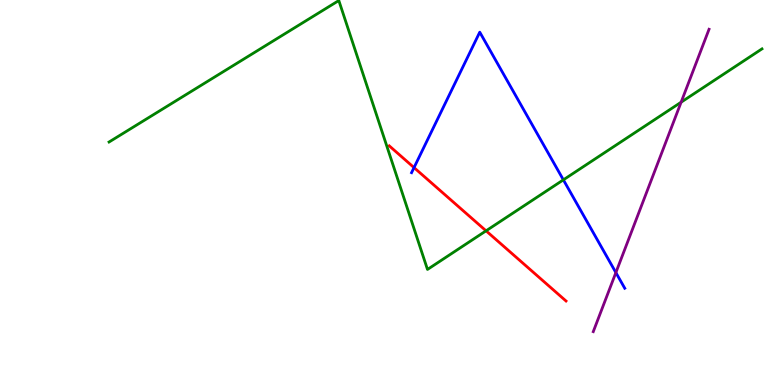[{'lines': ['blue', 'red'], 'intersections': [{'x': 5.34, 'y': 5.65}]}, {'lines': ['green', 'red'], 'intersections': [{'x': 6.27, 'y': 4.0}]}, {'lines': ['purple', 'red'], 'intersections': []}, {'lines': ['blue', 'green'], 'intersections': [{'x': 7.27, 'y': 5.33}]}, {'lines': ['blue', 'purple'], 'intersections': [{'x': 7.95, 'y': 2.92}]}, {'lines': ['green', 'purple'], 'intersections': [{'x': 8.79, 'y': 7.35}]}]